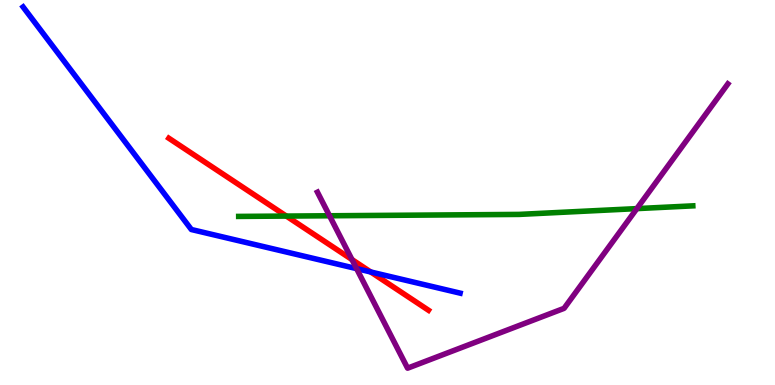[{'lines': ['blue', 'red'], 'intersections': [{'x': 4.78, 'y': 2.94}]}, {'lines': ['green', 'red'], 'intersections': [{'x': 3.69, 'y': 4.39}]}, {'lines': ['purple', 'red'], 'intersections': [{'x': 4.54, 'y': 3.26}]}, {'lines': ['blue', 'green'], 'intersections': []}, {'lines': ['blue', 'purple'], 'intersections': [{'x': 4.6, 'y': 3.02}]}, {'lines': ['green', 'purple'], 'intersections': [{'x': 4.25, 'y': 4.4}, {'x': 8.22, 'y': 4.58}]}]